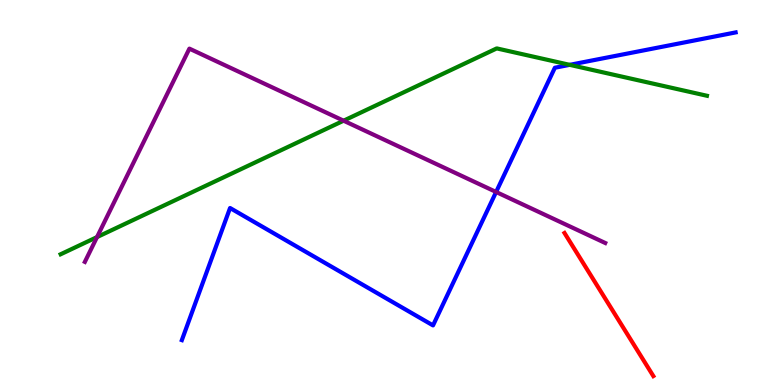[{'lines': ['blue', 'red'], 'intersections': []}, {'lines': ['green', 'red'], 'intersections': []}, {'lines': ['purple', 'red'], 'intersections': []}, {'lines': ['blue', 'green'], 'intersections': [{'x': 7.35, 'y': 8.32}]}, {'lines': ['blue', 'purple'], 'intersections': [{'x': 6.4, 'y': 5.01}]}, {'lines': ['green', 'purple'], 'intersections': [{'x': 1.25, 'y': 3.84}, {'x': 4.43, 'y': 6.86}]}]